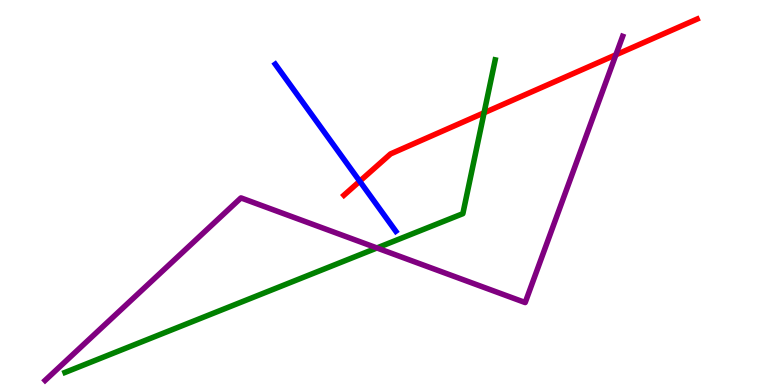[{'lines': ['blue', 'red'], 'intersections': [{'x': 4.64, 'y': 5.29}]}, {'lines': ['green', 'red'], 'intersections': [{'x': 6.25, 'y': 7.07}]}, {'lines': ['purple', 'red'], 'intersections': [{'x': 7.95, 'y': 8.58}]}, {'lines': ['blue', 'green'], 'intersections': []}, {'lines': ['blue', 'purple'], 'intersections': []}, {'lines': ['green', 'purple'], 'intersections': [{'x': 4.86, 'y': 3.56}]}]